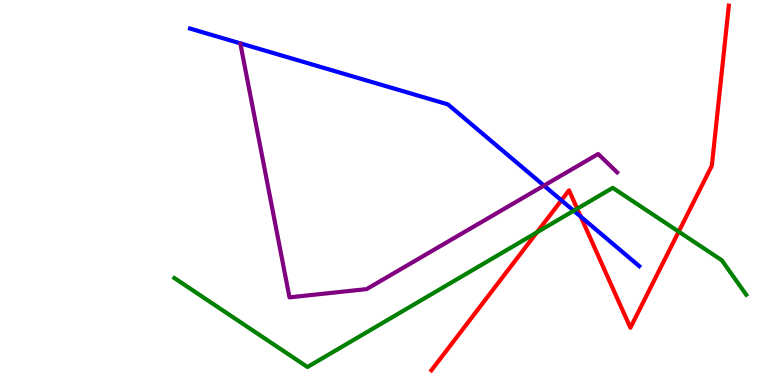[{'lines': ['blue', 'red'], 'intersections': [{'x': 7.24, 'y': 4.8}, {'x': 7.49, 'y': 4.37}]}, {'lines': ['green', 'red'], 'intersections': [{'x': 6.93, 'y': 3.96}, {'x': 7.45, 'y': 4.58}, {'x': 8.76, 'y': 3.98}]}, {'lines': ['purple', 'red'], 'intersections': []}, {'lines': ['blue', 'green'], 'intersections': [{'x': 7.4, 'y': 4.53}]}, {'lines': ['blue', 'purple'], 'intersections': [{'x': 7.02, 'y': 5.18}]}, {'lines': ['green', 'purple'], 'intersections': []}]